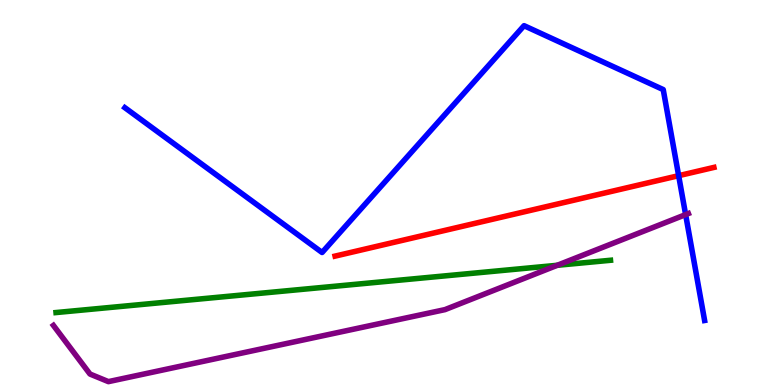[{'lines': ['blue', 'red'], 'intersections': [{'x': 8.76, 'y': 5.44}]}, {'lines': ['green', 'red'], 'intersections': []}, {'lines': ['purple', 'red'], 'intersections': []}, {'lines': ['blue', 'green'], 'intersections': []}, {'lines': ['blue', 'purple'], 'intersections': [{'x': 8.85, 'y': 4.43}]}, {'lines': ['green', 'purple'], 'intersections': [{'x': 7.19, 'y': 3.11}]}]